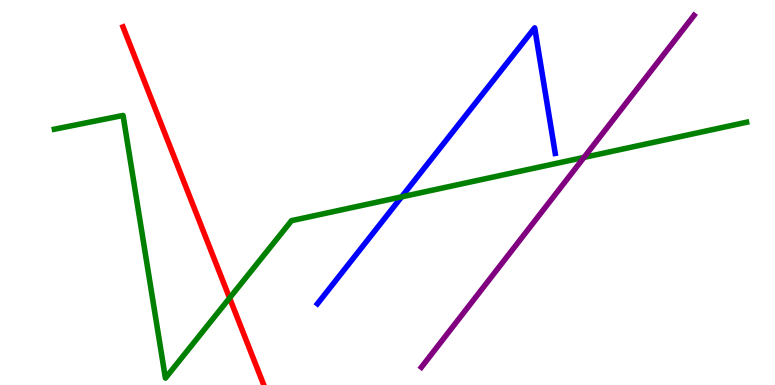[{'lines': ['blue', 'red'], 'intersections': []}, {'lines': ['green', 'red'], 'intersections': [{'x': 2.96, 'y': 2.26}]}, {'lines': ['purple', 'red'], 'intersections': []}, {'lines': ['blue', 'green'], 'intersections': [{'x': 5.18, 'y': 4.89}]}, {'lines': ['blue', 'purple'], 'intersections': []}, {'lines': ['green', 'purple'], 'intersections': [{'x': 7.54, 'y': 5.91}]}]